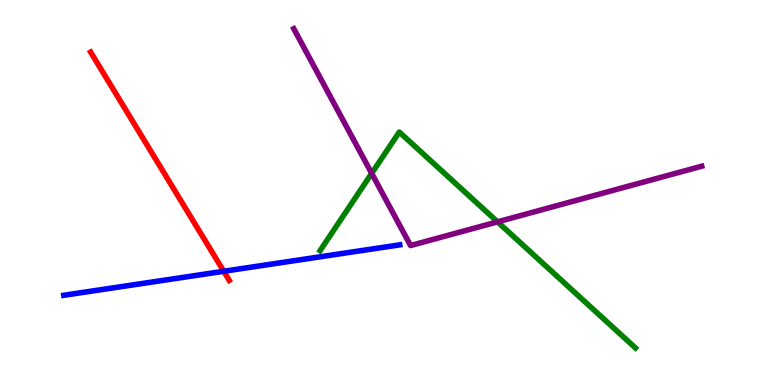[{'lines': ['blue', 'red'], 'intersections': [{'x': 2.89, 'y': 2.95}]}, {'lines': ['green', 'red'], 'intersections': []}, {'lines': ['purple', 'red'], 'intersections': []}, {'lines': ['blue', 'green'], 'intersections': []}, {'lines': ['blue', 'purple'], 'intersections': []}, {'lines': ['green', 'purple'], 'intersections': [{'x': 4.8, 'y': 5.5}, {'x': 6.42, 'y': 4.24}]}]